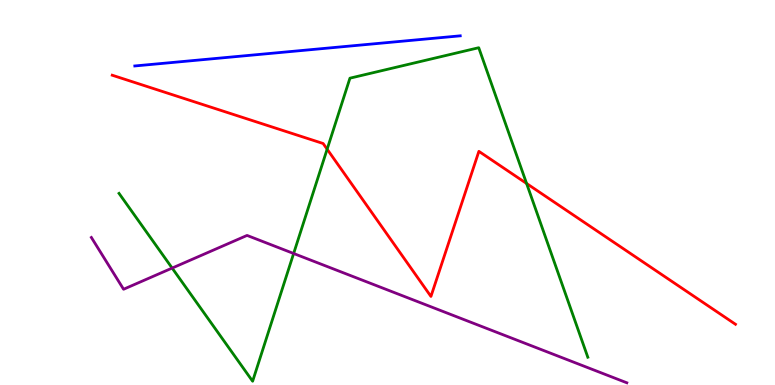[{'lines': ['blue', 'red'], 'intersections': []}, {'lines': ['green', 'red'], 'intersections': [{'x': 4.22, 'y': 6.12}, {'x': 6.79, 'y': 5.23}]}, {'lines': ['purple', 'red'], 'intersections': []}, {'lines': ['blue', 'green'], 'intersections': []}, {'lines': ['blue', 'purple'], 'intersections': []}, {'lines': ['green', 'purple'], 'intersections': [{'x': 2.22, 'y': 3.04}, {'x': 3.79, 'y': 3.42}]}]